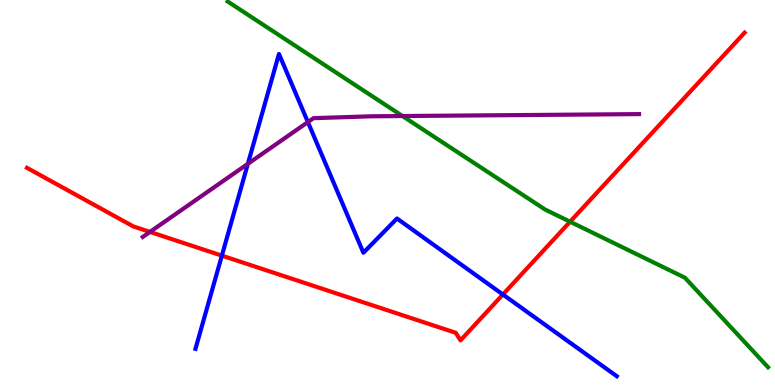[{'lines': ['blue', 'red'], 'intersections': [{'x': 2.86, 'y': 3.36}, {'x': 6.49, 'y': 2.35}]}, {'lines': ['green', 'red'], 'intersections': [{'x': 7.36, 'y': 4.24}]}, {'lines': ['purple', 'red'], 'intersections': [{'x': 1.94, 'y': 3.98}]}, {'lines': ['blue', 'green'], 'intersections': []}, {'lines': ['blue', 'purple'], 'intersections': [{'x': 3.2, 'y': 5.74}, {'x': 3.97, 'y': 6.83}]}, {'lines': ['green', 'purple'], 'intersections': [{'x': 5.19, 'y': 6.99}]}]